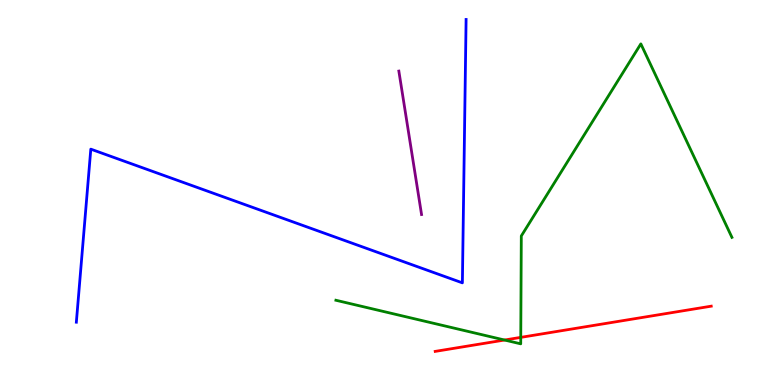[{'lines': ['blue', 'red'], 'intersections': []}, {'lines': ['green', 'red'], 'intersections': [{'x': 6.51, 'y': 1.17}, {'x': 6.72, 'y': 1.24}]}, {'lines': ['purple', 'red'], 'intersections': []}, {'lines': ['blue', 'green'], 'intersections': []}, {'lines': ['blue', 'purple'], 'intersections': []}, {'lines': ['green', 'purple'], 'intersections': []}]